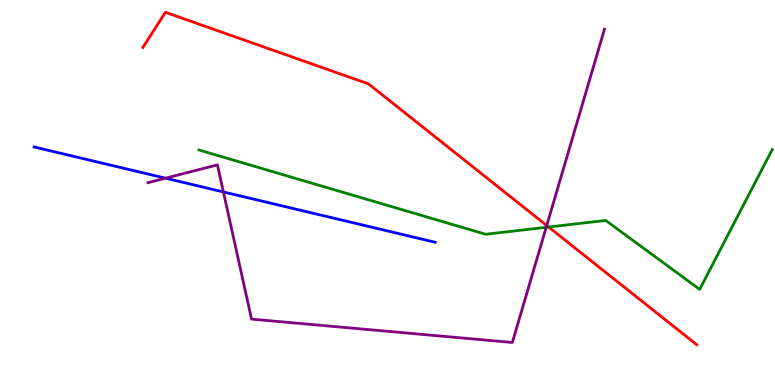[{'lines': ['blue', 'red'], 'intersections': []}, {'lines': ['green', 'red'], 'intersections': [{'x': 7.08, 'y': 4.1}]}, {'lines': ['purple', 'red'], 'intersections': [{'x': 7.05, 'y': 4.14}]}, {'lines': ['blue', 'green'], 'intersections': []}, {'lines': ['blue', 'purple'], 'intersections': [{'x': 2.14, 'y': 5.37}, {'x': 2.88, 'y': 5.01}]}, {'lines': ['green', 'purple'], 'intersections': [{'x': 7.05, 'y': 4.1}]}]